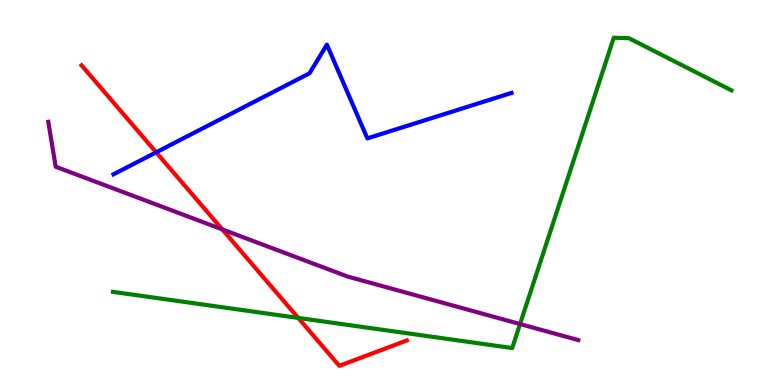[{'lines': ['blue', 'red'], 'intersections': [{'x': 2.02, 'y': 6.04}]}, {'lines': ['green', 'red'], 'intersections': [{'x': 3.85, 'y': 1.74}]}, {'lines': ['purple', 'red'], 'intersections': [{'x': 2.87, 'y': 4.04}]}, {'lines': ['blue', 'green'], 'intersections': []}, {'lines': ['blue', 'purple'], 'intersections': []}, {'lines': ['green', 'purple'], 'intersections': [{'x': 6.71, 'y': 1.58}]}]